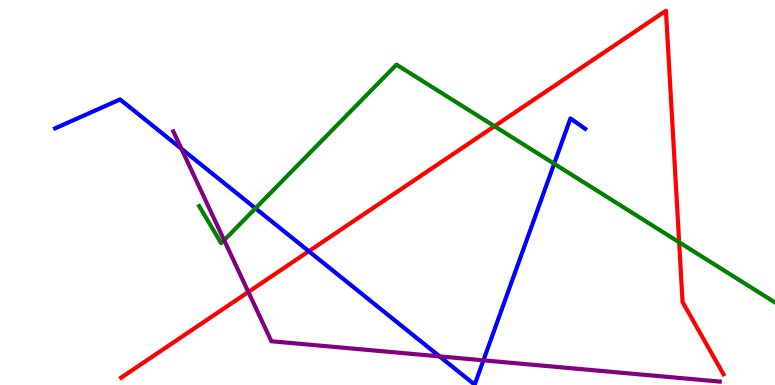[{'lines': ['blue', 'red'], 'intersections': [{'x': 3.99, 'y': 3.47}]}, {'lines': ['green', 'red'], 'intersections': [{'x': 6.38, 'y': 6.72}, {'x': 8.76, 'y': 3.71}]}, {'lines': ['purple', 'red'], 'intersections': [{'x': 3.2, 'y': 2.42}]}, {'lines': ['blue', 'green'], 'intersections': [{'x': 3.3, 'y': 4.59}, {'x': 7.15, 'y': 5.75}]}, {'lines': ['blue', 'purple'], 'intersections': [{'x': 2.34, 'y': 6.14}, {'x': 5.67, 'y': 0.743}, {'x': 6.24, 'y': 0.641}]}, {'lines': ['green', 'purple'], 'intersections': [{'x': 2.89, 'y': 3.76}]}]